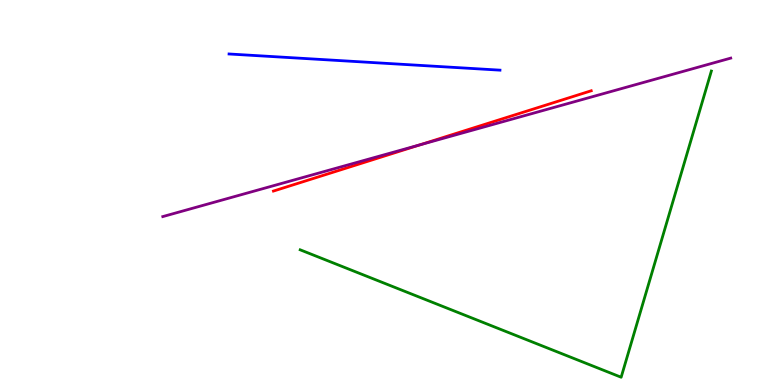[{'lines': ['blue', 'red'], 'intersections': []}, {'lines': ['green', 'red'], 'intersections': []}, {'lines': ['purple', 'red'], 'intersections': [{'x': 5.42, 'y': 6.24}]}, {'lines': ['blue', 'green'], 'intersections': []}, {'lines': ['blue', 'purple'], 'intersections': []}, {'lines': ['green', 'purple'], 'intersections': []}]